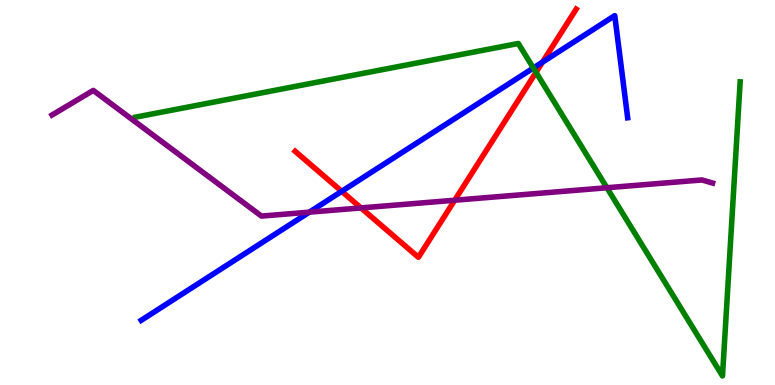[{'lines': ['blue', 'red'], 'intersections': [{'x': 4.41, 'y': 5.03}, {'x': 7.0, 'y': 8.39}]}, {'lines': ['green', 'red'], 'intersections': [{'x': 6.92, 'y': 8.12}]}, {'lines': ['purple', 'red'], 'intersections': [{'x': 4.66, 'y': 4.6}, {'x': 5.87, 'y': 4.8}]}, {'lines': ['blue', 'green'], 'intersections': [{'x': 6.88, 'y': 8.23}]}, {'lines': ['blue', 'purple'], 'intersections': [{'x': 3.99, 'y': 4.49}]}, {'lines': ['green', 'purple'], 'intersections': [{'x': 7.83, 'y': 5.12}]}]